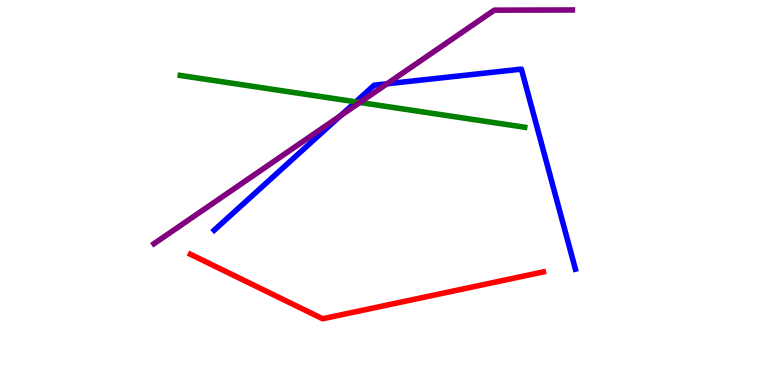[{'lines': ['blue', 'red'], 'intersections': []}, {'lines': ['green', 'red'], 'intersections': []}, {'lines': ['purple', 'red'], 'intersections': []}, {'lines': ['blue', 'green'], 'intersections': [{'x': 4.59, 'y': 7.35}]}, {'lines': ['blue', 'purple'], 'intersections': [{'x': 4.39, 'y': 7.0}, {'x': 4.99, 'y': 7.82}]}, {'lines': ['green', 'purple'], 'intersections': [{'x': 4.64, 'y': 7.34}]}]